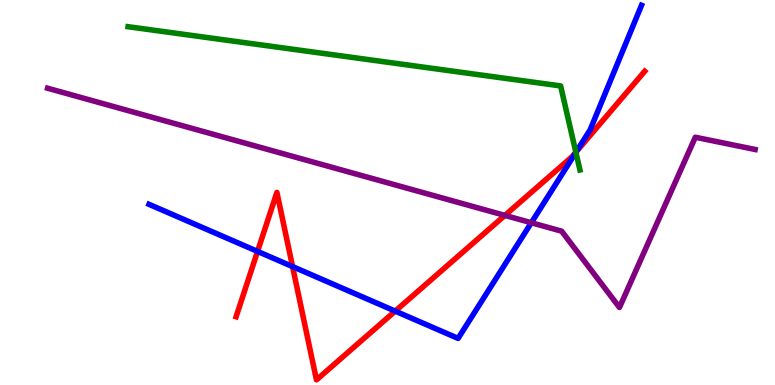[{'lines': ['blue', 'red'], 'intersections': [{'x': 3.32, 'y': 3.47}, {'x': 3.77, 'y': 3.08}, {'x': 5.1, 'y': 1.92}, {'x': 7.44, 'y': 6.06}]}, {'lines': ['green', 'red'], 'intersections': [{'x': 7.43, 'y': 6.05}]}, {'lines': ['purple', 'red'], 'intersections': [{'x': 6.51, 'y': 4.41}]}, {'lines': ['blue', 'green'], 'intersections': [{'x': 7.43, 'y': 6.04}]}, {'lines': ['blue', 'purple'], 'intersections': [{'x': 6.86, 'y': 4.21}]}, {'lines': ['green', 'purple'], 'intersections': []}]